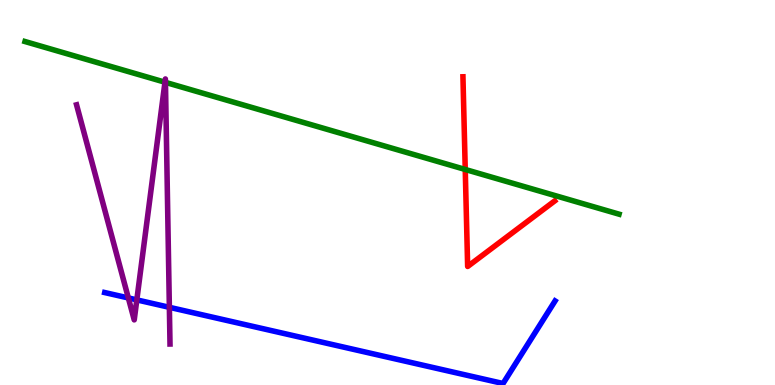[{'lines': ['blue', 'red'], 'intersections': []}, {'lines': ['green', 'red'], 'intersections': [{'x': 6.0, 'y': 5.6}]}, {'lines': ['purple', 'red'], 'intersections': []}, {'lines': ['blue', 'green'], 'intersections': []}, {'lines': ['blue', 'purple'], 'intersections': [{'x': 1.66, 'y': 2.26}, {'x': 1.77, 'y': 2.21}, {'x': 2.19, 'y': 2.02}]}, {'lines': ['green', 'purple'], 'intersections': [{'x': 2.13, 'y': 7.86}, {'x': 2.13, 'y': 7.86}]}]